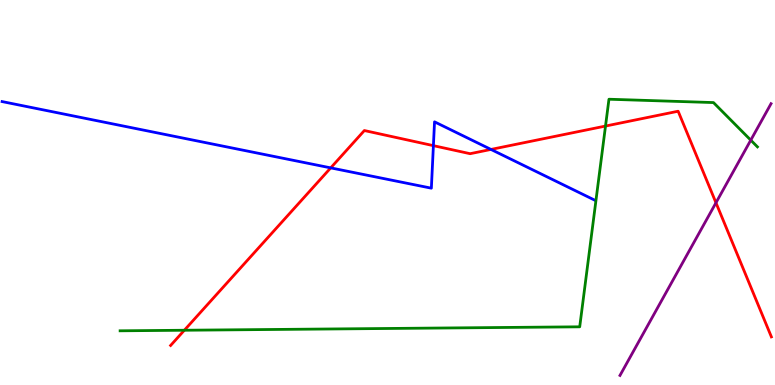[{'lines': ['blue', 'red'], 'intersections': [{'x': 4.27, 'y': 5.64}, {'x': 5.59, 'y': 6.22}, {'x': 6.34, 'y': 6.12}]}, {'lines': ['green', 'red'], 'intersections': [{'x': 2.38, 'y': 1.42}, {'x': 7.81, 'y': 6.73}]}, {'lines': ['purple', 'red'], 'intersections': [{'x': 9.24, 'y': 4.73}]}, {'lines': ['blue', 'green'], 'intersections': []}, {'lines': ['blue', 'purple'], 'intersections': []}, {'lines': ['green', 'purple'], 'intersections': [{'x': 9.69, 'y': 6.36}]}]